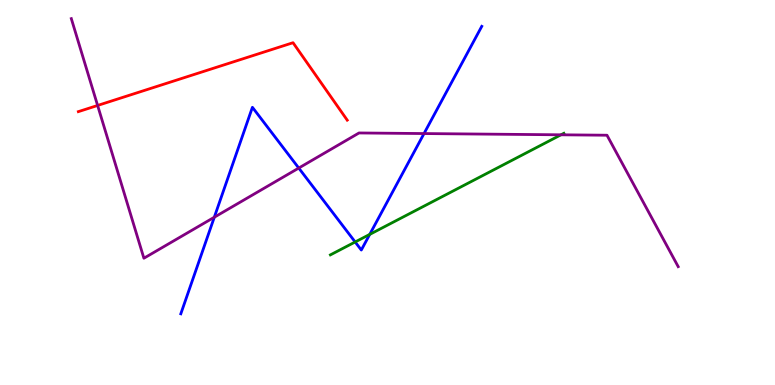[{'lines': ['blue', 'red'], 'intersections': []}, {'lines': ['green', 'red'], 'intersections': []}, {'lines': ['purple', 'red'], 'intersections': [{'x': 1.26, 'y': 7.26}]}, {'lines': ['blue', 'green'], 'intersections': [{'x': 4.58, 'y': 3.71}, {'x': 4.77, 'y': 3.91}]}, {'lines': ['blue', 'purple'], 'intersections': [{'x': 2.77, 'y': 4.36}, {'x': 3.86, 'y': 5.64}, {'x': 5.47, 'y': 6.53}]}, {'lines': ['green', 'purple'], 'intersections': [{'x': 7.24, 'y': 6.5}]}]